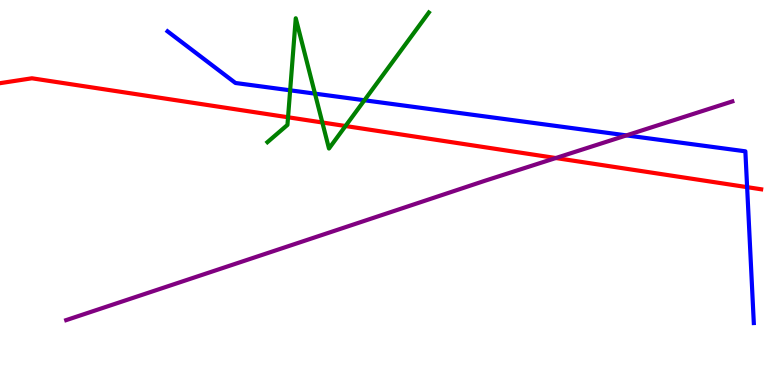[{'lines': ['blue', 'red'], 'intersections': [{'x': 9.64, 'y': 5.14}]}, {'lines': ['green', 'red'], 'intersections': [{'x': 3.72, 'y': 6.95}, {'x': 4.16, 'y': 6.82}, {'x': 4.46, 'y': 6.73}]}, {'lines': ['purple', 'red'], 'intersections': [{'x': 7.17, 'y': 5.9}]}, {'lines': ['blue', 'green'], 'intersections': [{'x': 3.74, 'y': 7.65}, {'x': 4.06, 'y': 7.57}, {'x': 4.7, 'y': 7.4}]}, {'lines': ['blue', 'purple'], 'intersections': [{'x': 8.08, 'y': 6.48}]}, {'lines': ['green', 'purple'], 'intersections': []}]